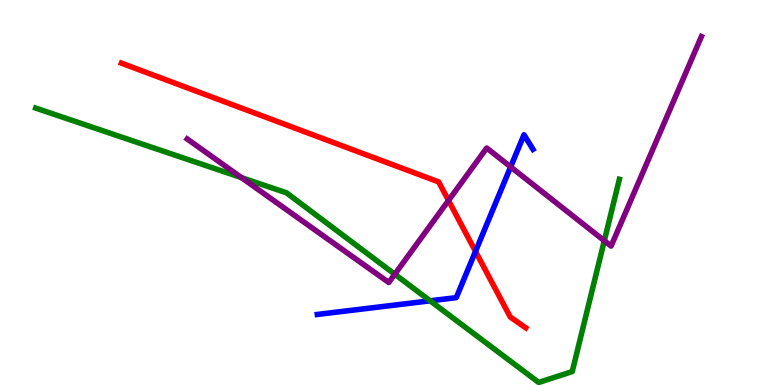[{'lines': ['blue', 'red'], 'intersections': [{'x': 6.14, 'y': 3.47}]}, {'lines': ['green', 'red'], 'intersections': []}, {'lines': ['purple', 'red'], 'intersections': [{'x': 5.79, 'y': 4.79}]}, {'lines': ['blue', 'green'], 'intersections': [{'x': 5.55, 'y': 2.19}]}, {'lines': ['blue', 'purple'], 'intersections': [{'x': 6.59, 'y': 5.66}]}, {'lines': ['green', 'purple'], 'intersections': [{'x': 3.12, 'y': 5.39}, {'x': 5.09, 'y': 2.88}, {'x': 7.8, 'y': 3.75}]}]